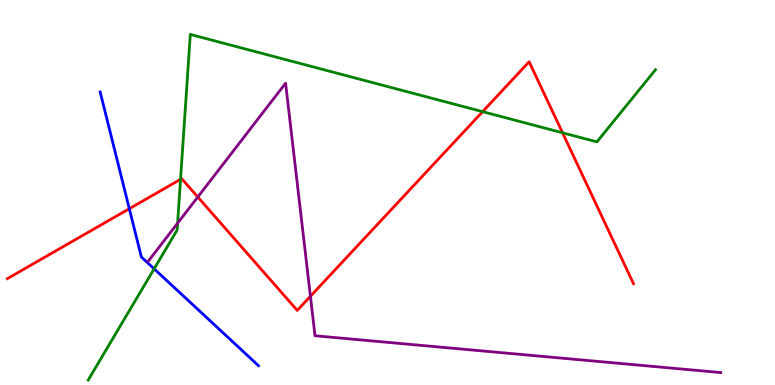[{'lines': ['blue', 'red'], 'intersections': [{'x': 1.67, 'y': 4.58}]}, {'lines': ['green', 'red'], 'intersections': [{'x': 2.33, 'y': 5.34}, {'x': 6.23, 'y': 7.1}, {'x': 7.26, 'y': 6.55}]}, {'lines': ['purple', 'red'], 'intersections': [{'x': 2.55, 'y': 4.88}, {'x': 4.01, 'y': 2.3}]}, {'lines': ['blue', 'green'], 'intersections': [{'x': 1.99, 'y': 3.02}]}, {'lines': ['blue', 'purple'], 'intersections': []}, {'lines': ['green', 'purple'], 'intersections': [{'x': 2.29, 'y': 4.2}]}]